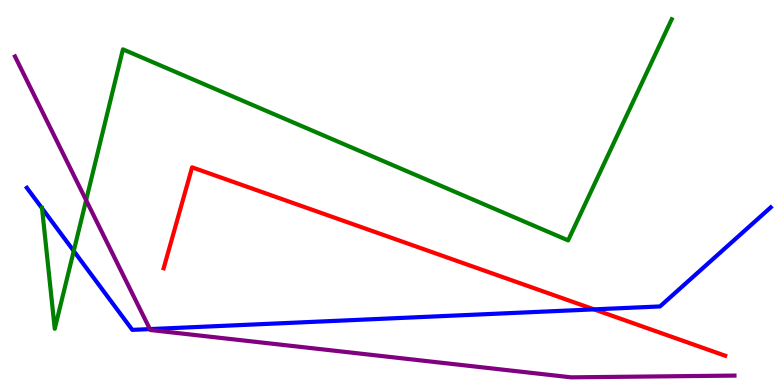[{'lines': ['blue', 'red'], 'intersections': [{'x': 7.66, 'y': 1.96}]}, {'lines': ['green', 'red'], 'intersections': []}, {'lines': ['purple', 'red'], 'intersections': []}, {'lines': ['blue', 'green'], 'intersections': [{'x': 0.542, 'y': 4.59}, {'x': 0.951, 'y': 3.48}]}, {'lines': ['blue', 'purple'], 'intersections': [{'x': 1.93, 'y': 1.45}]}, {'lines': ['green', 'purple'], 'intersections': [{'x': 1.11, 'y': 4.8}]}]